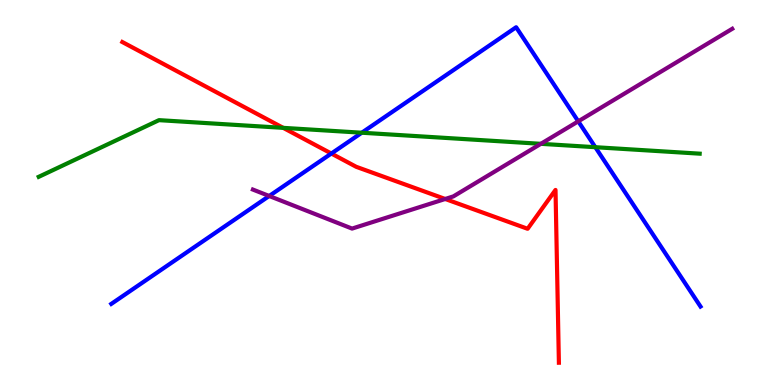[{'lines': ['blue', 'red'], 'intersections': [{'x': 4.28, 'y': 6.01}]}, {'lines': ['green', 'red'], 'intersections': [{'x': 3.65, 'y': 6.68}]}, {'lines': ['purple', 'red'], 'intersections': [{'x': 5.74, 'y': 4.83}]}, {'lines': ['blue', 'green'], 'intersections': [{'x': 4.67, 'y': 6.55}, {'x': 7.68, 'y': 6.18}]}, {'lines': ['blue', 'purple'], 'intersections': [{'x': 3.47, 'y': 4.91}, {'x': 7.46, 'y': 6.85}]}, {'lines': ['green', 'purple'], 'intersections': [{'x': 6.98, 'y': 6.26}]}]